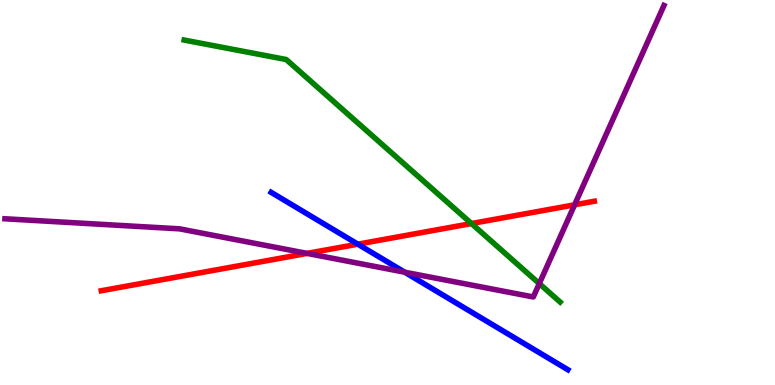[{'lines': ['blue', 'red'], 'intersections': [{'x': 4.62, 'y': 3.66}]}, {'lines': ['green', 'red'], 'intersections': [{'x': 6.08, 'y': 4.19}]}, {'lines': ['purple', 'red'], 'intersections': [{'x': 3.96, 'y': 3.42}, {'x': 7.41, 'y': 4.68}]}, {'lines': ['blue', 'green'], 'intersections': []}, {'lines': ['blue', 'purple'], 'intersections': [{'x': 5.22, 'y': 2.93}]}, {'lines': ['green', 'purple'], 'intersections': [{'x': 6.96, 'y': 2.63}]}]